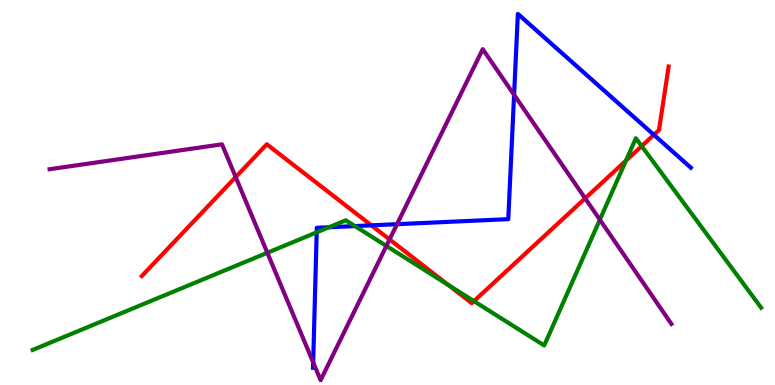[{'lines': ['blue', 'red'], 'intersections': [{'x': 4.79, 'y': 4.15}, {'x': 8.44, 'y': 6.5}]}, {'lines': ['green', 'red'], 'intersections': [{'x': 5.78, 'y': 2.6}, {'x': 6.12, 'y': 2.18}, {'x': 8.08, 'y': 5.83}, {'x': 8.28, 'y': 6.2}]}, {'lines': ['purple', 'red'], 'intersections': [{'x': 3.04, 'y': 5.4}, {'x': 5.03, 'y': 3.78}, {'x': 7.55, 'y': 4.85}]}, {'lines': ['blue', 'green'], 'intersections': [{'x': 4.09, 'y': 3.97}, {'x': 4.24, 'y': 4.1}, {'x': 4.58, 'y': 4.13}]}, {'lines': ['blue', 'purple'], 'intersections': [{'x': 4.04, 'y': 0.587}, {'x': 5.12, 'y': 4.18}, {'x': 6.63, 'y': 7.54}]}, {'lines': ['green', 'purple'], 'intersections': [{'x': 3.45, 'y': 3.43}, {'x': 4.99, 'y': 3.61}, {'x': 7.74, 'y': 4.29}]}]